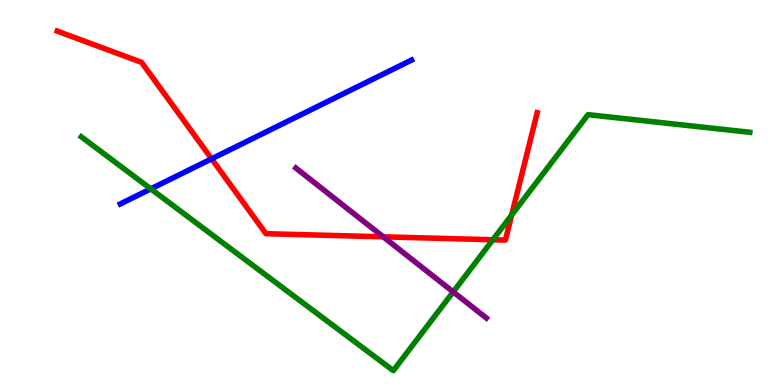[{'lines': ['blue', 'red'], 'intersections': [{'x': 2.73, 'y': 5.87}]}, {'lines': ['green', 'red'], 'intersections': [{'x': 6.36, 'y': 3.77}, {'x': 6.6, 'y': 4.41}]}, {'lines': ['purple', 'red'], 'intersections': [{'x': 4.95, 'y': 3.85}]}, {'lines': ['blue', 'green'], 'intersections': [{'x': 1.95, 'y': 5.09}]}, {'lines': ['blue', 'purple'], 'intersections': []}, {'lines': ['green', 'purple'], 'intersections': [{'x': 5.85, 'y': 2.42}]}]